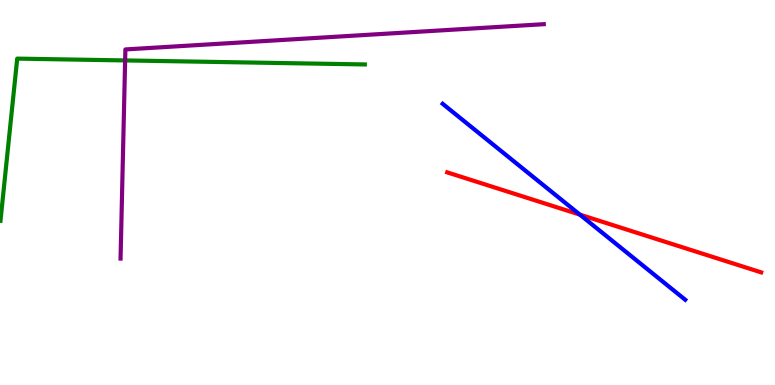[{'lines': ['blue', 'red'], 'intersections': [{'x': 7.48, 'y': 4.43}]}, {'lines': ['green', 'red'], 'intersections': []}, {'lines': ['purple', 'red'], 'intersections': []}, {'lines': ['blue', 'green'], 'intersections': []}, {'lines': ['blue', 'purple'], 'intersections': []}, {'lines': ['green', 'purple'], 'intersections': [{'x': 1.61, 'y': 8.43}]}]